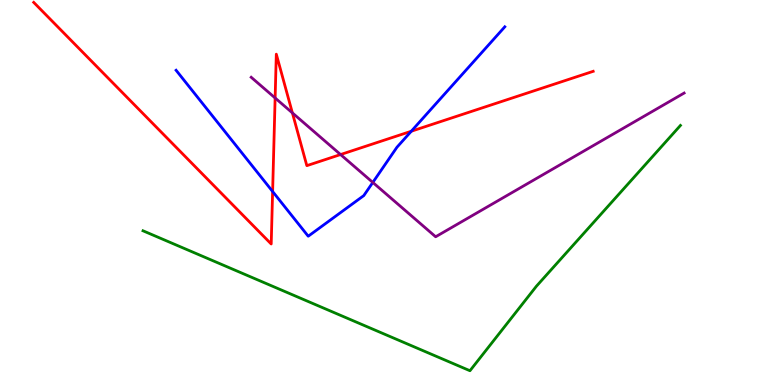[{'lines': ['blue', 'red'], 'intersections': [{'x': 3.52, 'y': 5.03}, {'x': 5.31, 'y': 6.59}]}, {'lines': ['green', 'red'], 'intersections': []}, {'lines': ['purple', 'red'], 'intersections': [{'x': 3.55, 'y': 7.46}, {'x': 3.77, 'y': 7.07}, {'x': 4.39, 'y': 5.99}]}, {'lines': ['blue', 'green'], 'intersections': []}, {'lines': ['blue', 'purple'], 'intersections': [{'x': 4.81, 'y': 5.26}]}, {'lines': ['green', 'purple'], 'intersections': []}]